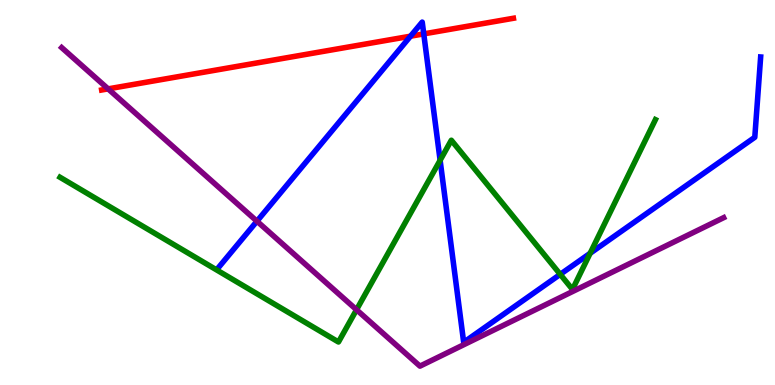[{'lines': ['blue', 'red'], 'intersections': [{'x': 5.3, 'y': 9.06}, {'x': 5.47, 'y': 9.12}]}, {'lines': ['green', 'red'], 'intersections': []}, {'lines': ['purple', 'red'], 'intersections': [{'x': 1.4, 'y': 7.69}]}, {'lines': ['blue', 'green'], 'intersections': [{'x': 5.68, 'y': 5.84}, {'x': 7.23, 'y': 2.87}, {'x': 7.61, 'y': 3.42}]}, {'lines': ['blue', 'purple'], 'intersections': [{'x': 3.32, 'y': 4.25}]}, {'lines': ['green', 'purple'], 'intersections': [{'x': 4.6, 'y': 1.95}]}]